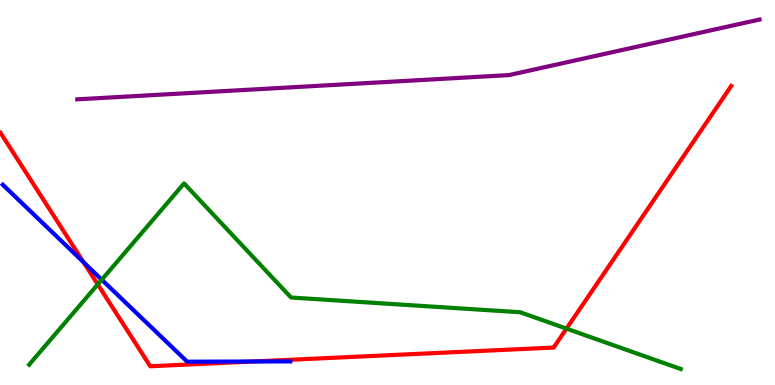[{'lines': ['blue', 'red'], 'intersections': [{'x': 1.08, 'y': 3.19}, {'x': 3.27, 'y': 0.61}]}, {'lines': ['green', 'red'], 'intersections': [{'x': 1.26, 'y': 2.61}, {'x': 7.31, 'y': 1.46}]}, {'lines': ['purple', 'red'], 'intersections': []}, {'lines': ['blue', 'green'], 'intersections': [{'x': 1.31, 'y': 2.73}]}, {'lines': ['blue', 'purple'], 'intersections': []}, {'lines': ['green', 'purple'], 'intersections': []}]